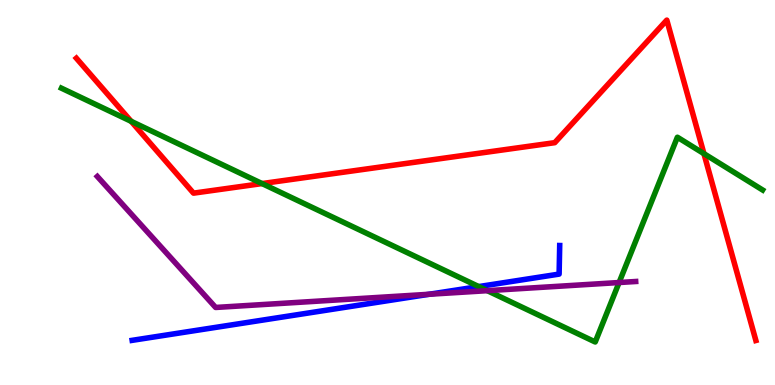[{'lines': ['blue', 'red'], 'intersections': []}, {'lines': ['green', 'red'], 'intersections': [{'x': 1.69, 'y': 6.85}, {'x': 3.38, 'y': 5.23}, {'x': 9.08, 'y': 6.01}]}, {'lines': ['purple', 'red'], 'intersections': []}, {'lines': ['blue', 'green'], 'intersections': [{'x': 6.18, 'y': 2.56}]}, {'lines': ['blue', 'purple'], 'intersections': [{'x': 5.54, 'y': 2.36}]}, {'lines': ['green', 'purple'], 'intersections': [{'x': 6.29, 'y': 2.45}, {'x': 7.99, 'y': 2.66}]}]